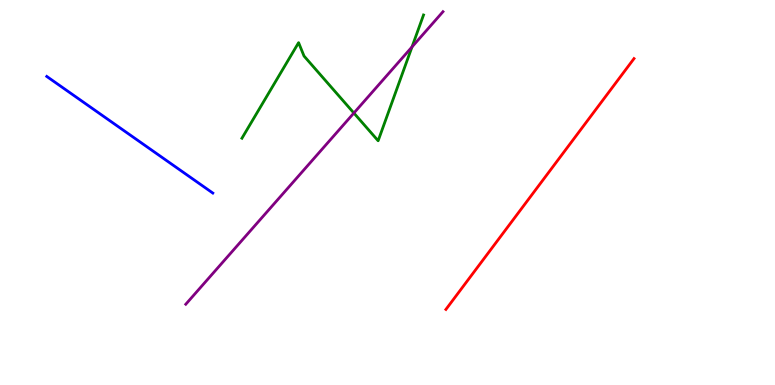[{'lines': ['blue', 'red'], 'intersections': []}, {'lines': ['green', 'red'], 'intersections': []}, {'lines': ['purple', 'red'], 'intersections': []}, {'lines': ['blue', 'green'], 'intersections': []}, {'lines': ['blue', 'purple'], 'intersections': []}, {'lines': ['green', 'purple'], 'intersections': [{'x': 4.57, 'y': 7.06}, {'x': 5.32, 'y': 8.78}]}]